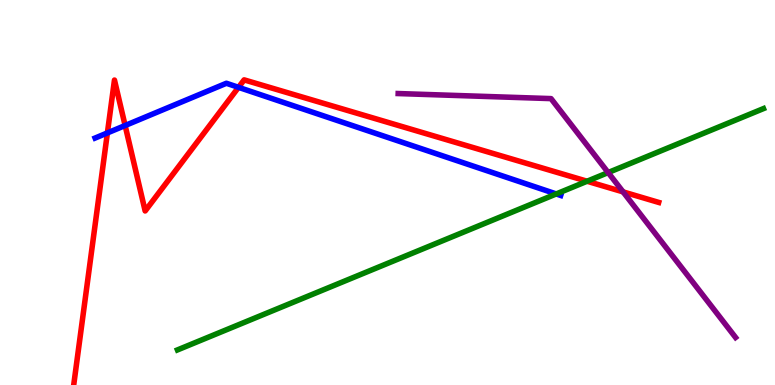[{'lines': ['blue', 'red'], 'intersections': [{'x': 1.39, 'y': 6.55}, {'x': 1.61, 'y': 6.74}, {'x': 3.08, 'y': 7.73}]}, {'lines': ['green', 'red'], 'intersections': [{'x': 7.58, 'y': 5.29}]}, {'lines': ['purple', 'red'], 'intersections': [{'x': 8.04, 'y': 5.02}]}, {'lines': ['blue', 'green'], 'intersections': [{'x': 7.18, 'y': 4.96}]}, {'lines': ['blue', 'purple'], 'intersections': []}, {'lines': ['green', 'purple'], 'intersections': [{'x': 7.85, 'y': 5.52}]}]